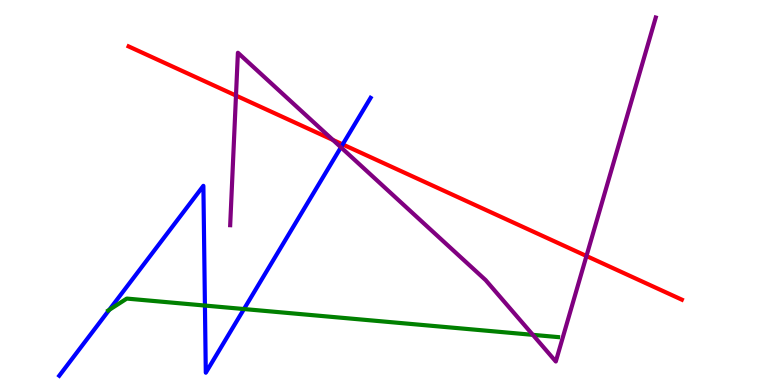[{'lines': ['blue', 'red'], 'intersections': [{'x': 4.42, 'y': 6.25}]}, {'lines': ['green', 'red'], 'intersections': []}, {'lines': ['purple', 'red'], 'intersections': [{'x': 3.04, 'y': 7.52}, {'x': 4.3, 'y': 6.37}, {'x': 7.57, 'y': 3.35}]}, {'lines': ['blue', 'green'], 'intersections': [{'x': 1.41, 'y': 1.95}, {'x': 2.64, 'y': 2.06}, {'x': 3.15, 'y': 1.97}]}, {'lines': ['blue', 'purple'], 'intersections': [{'x': 4.4, 'y': 6.17}]}, {'lines': ['green', 'purple'], 'intersections': [{'x': 6.88, 'y': 1.3}]}]